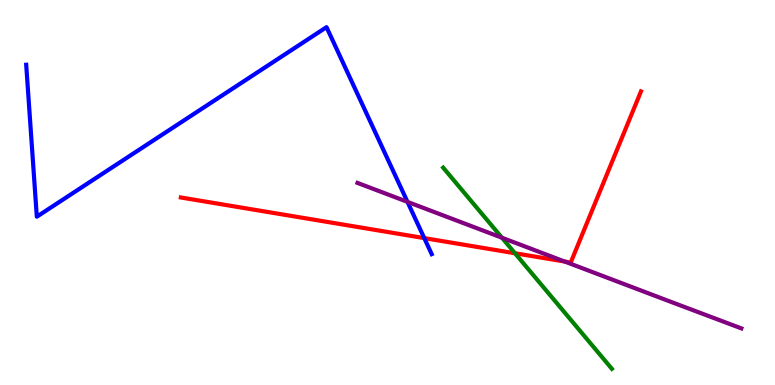[{'lines': ['blue', 'red'], 'intersections': [{'x': 5.47, 'y': 3.82}]}, {'lines': ['green', 'red'], 'intersections': [{'x': 6.64, 'y': 3.42}]}, {'lines': ['purple', 'red'], 'intersections': [{'x': 7.29, 'y': 3.21}]}, {'lines': ['blue', 'green'], 'intersections': []}, {'lines': ['blue', 'purple'], 'intersections': [{'x': 5.26, 'y': 4.76}]}, {'lines': ['green', 'purple'], 'intersections': [{'x': 6.48, 'y': 3.83}]}]